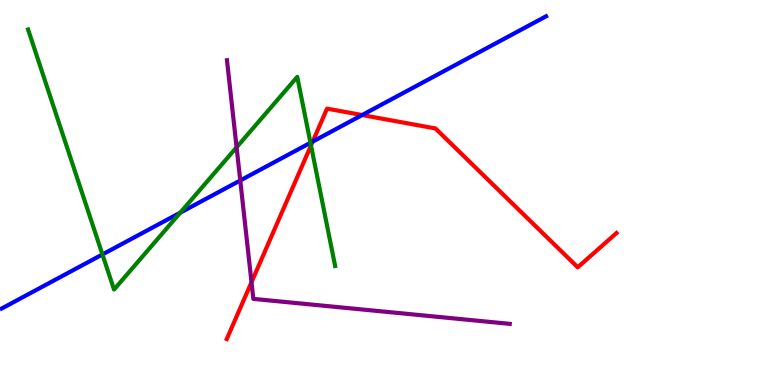[{'lines': ['blue', 'red'], 'intersections': [{'x': 4.04, 'y': 6.32}, {'x': 4.67, 'y': 7.01}]}, {'lines': ['green', 'red'], 'intersections': [{'x': 4.01, 'y': 6.22}]}, {'lines': ['purple', 'red'], 'intersections': [{'x': 3.25, 'y': 2.67}]}, {'lines': ['blue', 'green'], 'intersections': [{'x': 1.32, 'y': 3.39}, {'x': 2.33, 'y': 4.48}, {'x': 4.01, 'y': 6.29}]}, {'lines': ['blue', 'purple'], 'intersections': [{'x': 3.1, 'y': 5.31}]}, {'lines': ['green', 'purple'], 'intersections': [{'x': 3.05, 'y': 6.17}]}]